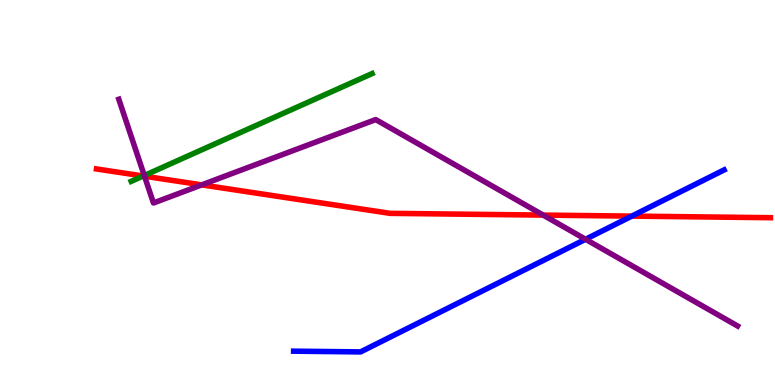[{'lines': ['blue', 'red'], 'intersections': [{'x': 8.15, 'y': 4.39}]}, {'lines': ['green', 'red'], 'intersections': [{'x': 1.85, 'y': 5.43}]}, {'lines': ['purple', 'red'], 'intersections': [{'x': 1.86, 'y': 5.42}, {'x': 2.6, 'y': 5.2}, {'x': 7.01, 'y': 4.41}]}, {'lines': ['blue', 'green'], 'intersections': []}, {'lines': ['blue', 'purple'], 'intersections': [{'x': 7.56, 'y': 3.79}]}, {'lines': ['green', 'purple'], 'intersections': [{'x': 1.86, 'y': 5.44}]}]